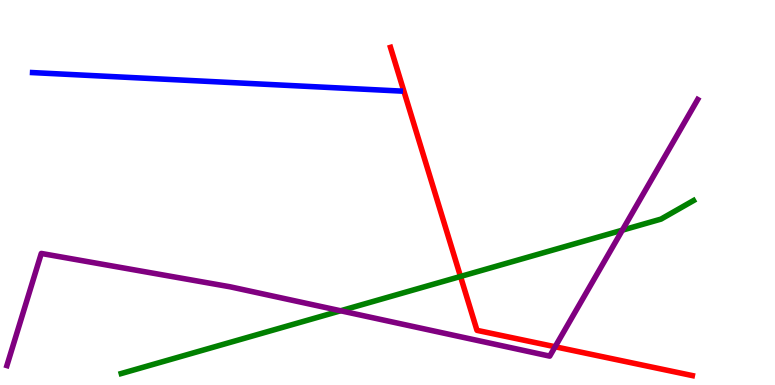[{'lines': ['blue', 'red'], 'intersections': []}, {'lines': ['green', 'red'], 'intersections': [{'x': 5.94, 'y': 2.82}]}, {'lines': ['purple', 'red'], 'intersections': [{'x': 7.16, 'y': 0.993}]}, {'lines': ['blue', 'green'], 'intersections': []}, {'lines': ['blue', 'purple'], 'intersections': []}, {'lines': ['green', 'purple'], 'intersections': [{'x': 4.4, 'y': 1.93}, {'x': 8.03, 'y': 4.02}]}]